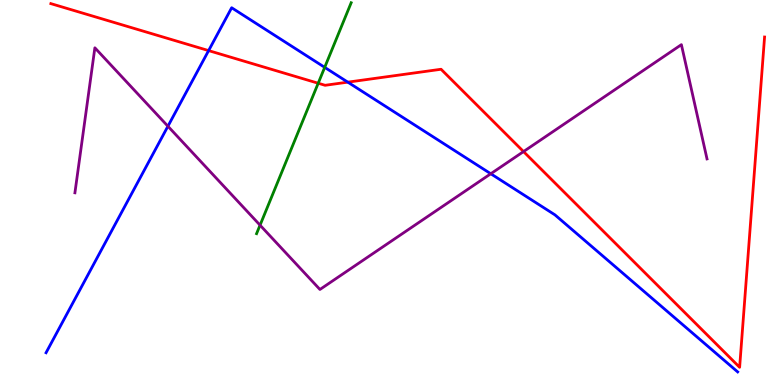[{'lines': ['blue', 'red'], 'intersections': [{'x': 2.69, 'y': 8.69}, {'x': 4.49, 'y': 7.87}]}, {'lines': ['green', 'red'], 'intersections': [{'x': 4.11, 'y': 7.84}]}, {'lines': ['purple', 'red'], 'intersections': [{'x': 6.76, 'y': 6.06}]}, {'lines': ['blue', 'green'], 'intersections': [{'x': 4.19, 'y': 8.25}]}, {'lines': ['blue', 'purple'], 'intersections': [{'x': 2.17, 'y': 6.72}, {'x': 6.33, 'y': 5.49}]}, {'lines': ['green', 'purple'], 'intersections': [{'x': 3.36, 'y': 4.15}]}]